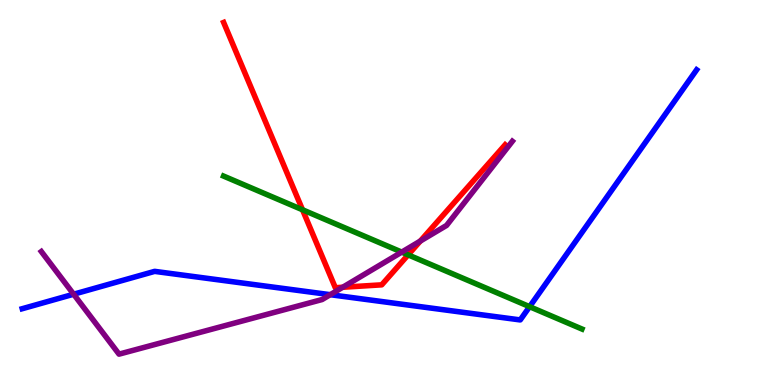[{'lines': ['blue', 'red'], 'intersections': []}, {'lines': ['green', 'red'], 'intersections': [{'x': 3.9, 'y': 4.55}, {'x': 5.27, 'y': 3.38}]}, {'lines': ['purple', 'red'], 'intersections': [{'x': 4.42, 'y': 2.54}, {'x': 5.42, 'y': 3.74}]}, {'lines': ['blue', 'green'], 'intersections': [{'x': 6.83, 'y': 2.03}]}, {'lines': ['blue', 'purple'], 'intersections': [{'x': 0.95, 'y': 2.36}, {'x': 4.26, 'y': 2.35}]}, {'lines': ['green', 'purple'], 'intersections': [{'x': 5.18, 'y': 3.45}]}]